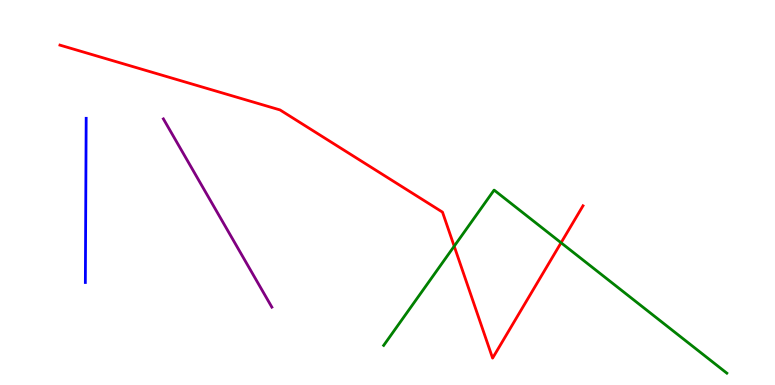[{'lines': ['blue', 'red'], 'intersections': []}, {'lines': ['green', 'red'], 'intersections': [{'x': 5.86, 'y': 3.6}, {'x': 7.24, 'y': 3.69}]}, {'lines': ['purple', 'red'], 'intersections': []}, {'lines': ['blue', 'green'], 'intersections': []}, {'lines': ['blue', 'purple'], 'intersections': []}, {'lines': ['green', 'purple'], 'intersections': []}]